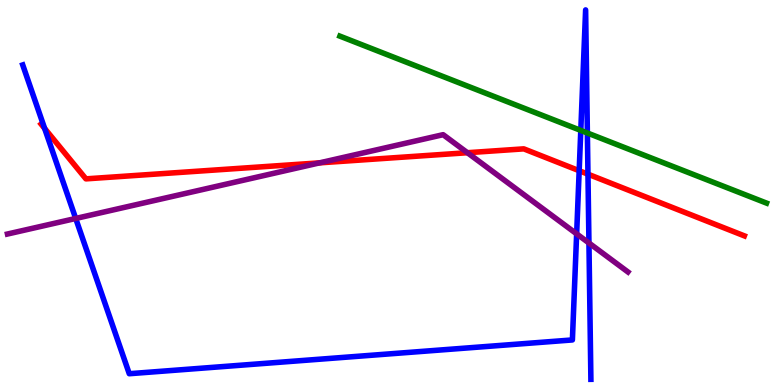[{'lines': ['blue', 'red'], 'intersections': [{'x': 0.576, 'y': 6.66}, {'x': 7.47, 'y': 5.57}, {'x': 7.59, 'y': 5.48}]}, {'lines': ['green', 'red'], 'intersections': []}, {'lines': ['purple', 'red'], 'intersections': [{'x': 4.12, 'y': 5.77}, {'x': 6.03, 'y': 6.03}]}, {'lines': ['blue', 'green'], 'intersections': [{'x': 7.49, 'y': 6.61}, {'x': 7.58, 'y': 6.55}]}, {'lines': ['blue', 'purple'], 'intersections': [{'x': 0.977, 'y': 4.33}, {'x': 7.44, 'y': 3.93}, {'x': 7.6, 'y': 3.69}]}, {'lines': ['green', 'purple'], 'intersections': []}]